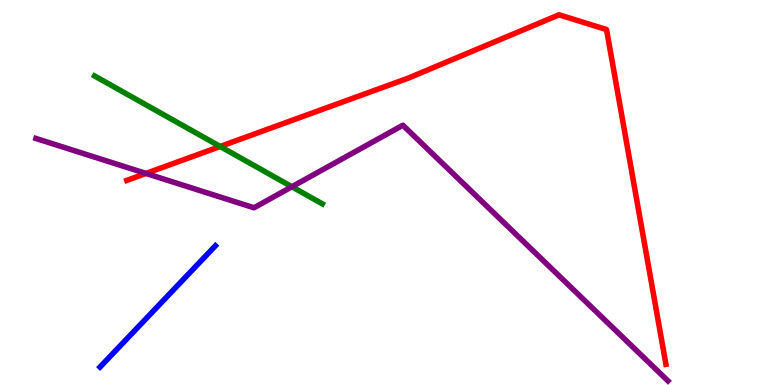[{'lines': ['blue', 'red'], 'intersections': []}, {'lines': ['green', 'red'], 'intersections': [{'x': 2.84, 'y': 6.2}]}, {'lines': ['purple', 'red'], 'intersections': [{'x': 1.88, 'y': 5.5}]}, {'lines': ['blue', 'green'], 'intersections': []}, {'lines': ['blue', 'purple'], 'intersections': []}, {'lines': ['green', 'purple'], 'intersections': [{'x': 3.77, 'y': 5.15}]}]